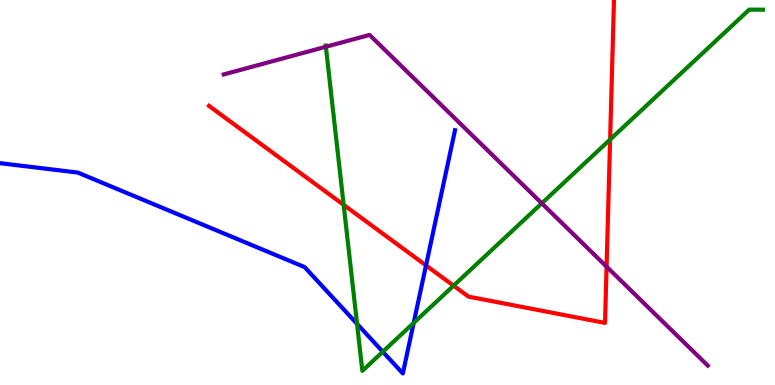[{'lines': ['blue', 'red'], 'intersections': [{'x': 5.5, 'y': 3.11}]}, {'lines': ['green', 'red'], 'intersections': [{'x': 4.43, 'y': 4.68}, {'x': 5.85, 'y': 2.58}, {'x': 7.87, 'y': 6.38}]}, {'lines': ['purple', 'red'], 'intersections': [{'x': 7.83, 'y': 3.07}]}, {'lines': ['blue', 'green'], 'intersections': [{'x': 4.61, 'y': 1.59}, {'x': 4.94, 'y': 0.864}, {'x': 5.34, 'y': 1.61}]}, {'lines': ['blue', 'purple'], 'intersections': []}, {'lines': ['green', 'purple'], 'intersections': [{'x': 4.2, 'y': 8.79}, {'x': 6.99, 'y': 4.72}]}]